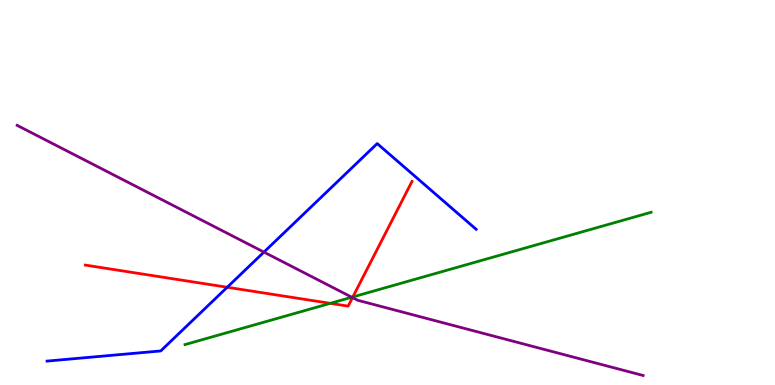[{'lines': ['blue', 'red'], 'intersections': [{'x': 2.93, 'y': 2.54}]}, {'lines': ['green', 'red'], 'intersections': [{'x': 4.26, 'y': 2.12}, {'x': 4.55, 'y': 2.29}]}, {'lines': ['purple', 'red'], 'intersections': [{'x': 4.55, 'y': 2.27}]}, {'lines': ['blue', 'green'], 'intersections': []}, {'lines': ['blue', 'purple'], 'intersections': [{'x': 3.41, 'y': 3.45}]}, {'lines': ['green', 'purple'], 'intersections': [{'x': 4.54, 'y': 2.28}]}]